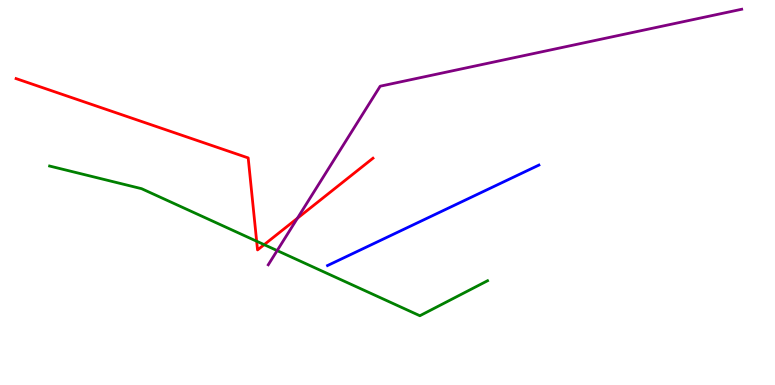[{'lines': ['blue', 'red'], 'intersections': []}, {'lines': ['green', 'red'], 'intersections': [{'x': 3.31, 'y': 3.73}, {'x': 3.41, 'y': 3.65}]}, {'lines': ['purple', 'red'], 'intersections': [{'x': 3.84, 'y': 4.33}]}, {'lines': ['blue', 'green'], 'intersections': []}, {'lines': ['blue', 'purple'], 'intersections': []}, {'lines': ['green', 'purple'], 'intersections': [{'x': 3.58, 'y': 3.49}]}]